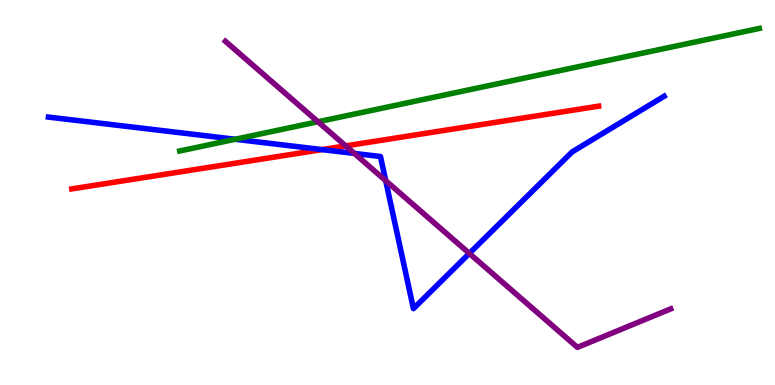[{'lines': ['blue', 'red'], 'intersections': [{'x': 4.16, 'y': 6.11}]}, {'lines': ['green', 'red'], 'intersections': []}, {'lines': ['purple', 'red'], 'intersections': [{'x': 4.46, 'y': 6.21}]}, {'lines': ['blue', 'green'], 'intersections': [{'x': 3.03, 'y': 6.38}]}, {'lines': ['blue', 'purple'], 'intersections': [{'x': 4.57, 'y': 6.01}, {'x': 4.98, 'y': 5.31}, {'x': 6.06, 'y': 3.42}]}, {'lines': ['green', 'purple'], 'intersections': [{'x': 4.1, 'y': 6.84}]}]